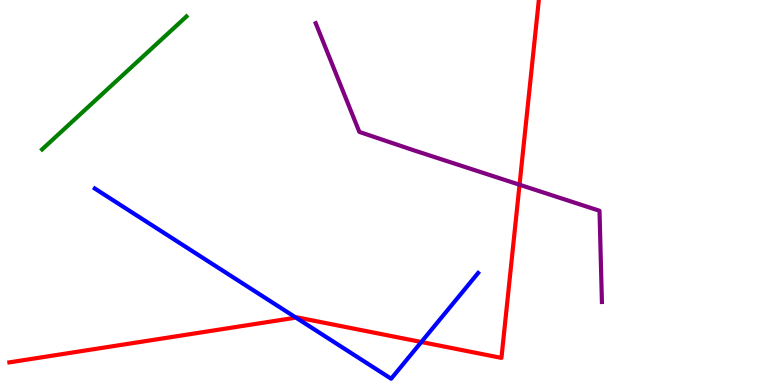[{'lines': ['blue', 'red'], 'intersections': [{'x': 3.82, 'y': 1.75}, {'x': 5.44, 'y': 1.12}]}, {'lines': ['green', 'red'], 'intersections': []}, {'lines': ['purple', 'red'], 'intersections': [{'x': 6.7, 'y': 5.2}]}, {'lines': ['blue', 'green'], 'intersections': []}, {'lines': ['blue', 'purple'], 'intersections': []}, {'lines': ['green', 'purple'], 'intersections': []}]